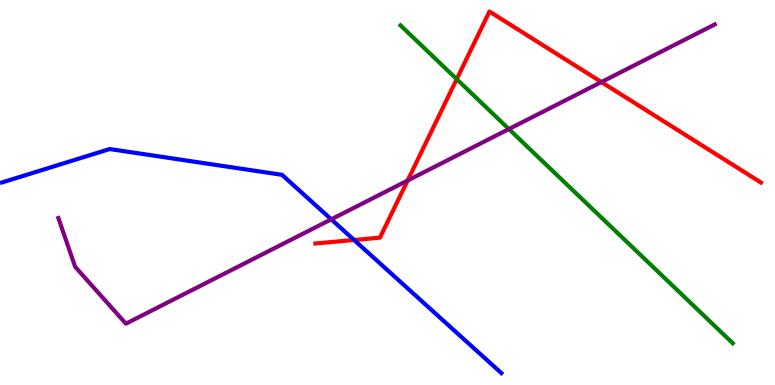[{'lines': ['blue', 'red'], 'intersections': [{'x': 4.57, 'y': 3.77}]}, {'lines': ['green', 'red'], 'intersections': [{'x': 5.89, 'y': 7.94}]}, {'lines': ['purple', 'red'], 'intersections': [{'x': 5.26, 'y': 5.31}, {'x': 7.76, 'y': 7.87}]}, {'lines': ['blue', 'green'], 'intersections': []}, {'lines': ['blue', 'purple'], 'intersections': [{'x': 4.27, 'y': 4.3}]}, {'lines': ['green', 'purple'], 'intersections': [{'x': 6.57, 'y': 6.65}]}]